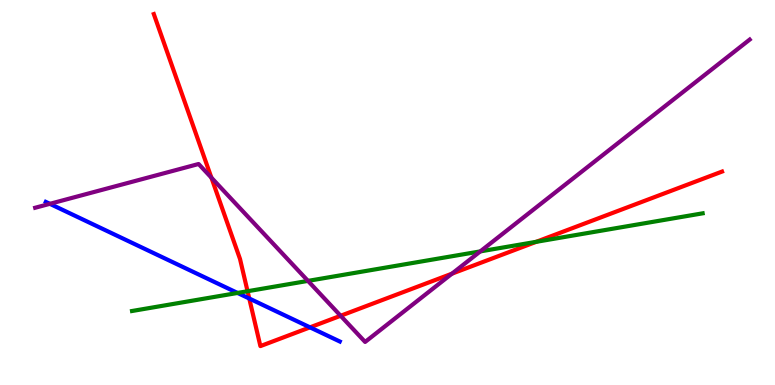[{'lines': ['blue', 'red'], 'intersections': [{'x': 3.22, 'y': 2.25}, {'x': 4.0, 'y': 1.5}]}, {'lines': ['green', 'red'], 'intersections': [{'x': 3.19, 'y': 2.44}, {'x': 6.92, 'y': 3.72}]}, {'lines': ['purple', 'red'], 'intersections': [{'x': 2.73, 'y': 5.38}, {'x': 4.4, 'y': 1.8}, {'x': 5.83, 'y': 2.89}]}, {'lines': ['blue', 'green'], 'intersections': [{'x': 3.07, 'y': 2.39}]}, {'lines': ['blue', 'purple'], 'intersections': [{'x': 0.643, 'y': 4.71}]}, {'lines': ['green', 'purple'], 'intersections': [{'x': 3.97, 'y': 2.7}, {'x': 6.2, 'y': 3.47}]}]